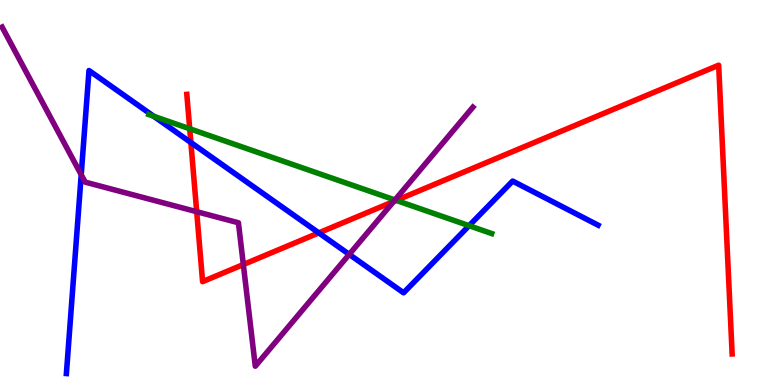[{'lines': ['blue', 'red'], 'intersections': [{'x': 2.46, 'y': 6.3}, {'x': 4.11, 'y': 3.95}]}, {'lines': ['green', 'red'], 'intersections': [{'x': 2.45, 'y': 6.66}, {'x': 5.11, 'y': 4.79}]}, {'lines': ['purple', 'red'], 'intersections': [{'x': 2.54, 'y': 4.5}, {'x': 3.14, 'y': 3.13}, {'x': 5.08, 'y': 4.77}]}, {'lines': ['blue', 'green'], 'intersections': [{'x': 1.98, 'y': 6.98}, {'x': 6.05, 'y': 4.14}]}, {'lines': ['blue', 'purple'], 'intersections': [{'x': 1.05, 'y': 5.46}, {'x': 4.51, 'y': 3.39}]}, {'lines': ['green', 'purple'], 'intersections': [{'x': 5.1, 'y': 4.81}]}]